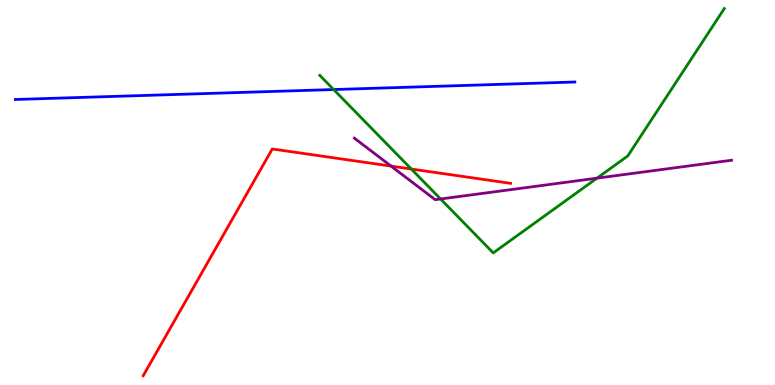[{'lines': ['blue', 'red'], 'intersections': []}, {'lines': ['green', 'red'], 'intersections': [{'x': 5.31, 'y': 5.61}]}, {'lines': ['purple', 'red'], 'intersections': [{'x': 5.05, 'y': 5.69}]}, {'lines': ['blue', 'green'], 'intersections': [{'x': 4.31, 'y': 7.67}]}, {'lines': ['blue', 'purple'], 'intersections': []}, {'lines': ['green', 'purple'], 'intersections': [{'x': 5.68, 'y': 4.83}, {'x': 7.7, 'y': 5.37}]}]